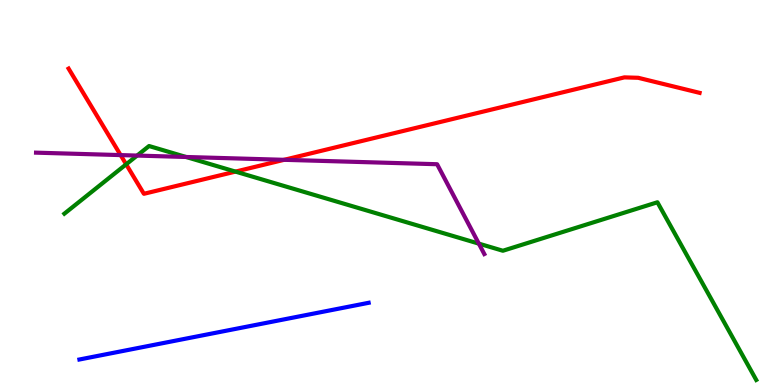[{'lines': ['blue', 'red'], 'intersections': []}, {'lines': ['green', 'red'], 'intersections': [{'x': 1.63, 'y': 5.73}, {'x': 3.04, 'y': 5.54}]}, {'lines': ['purple', 'red'], 'intersections': [{'x': 1.56, 'y': 5.97}, {'x': 3.67, 'y': 5.85}]}, {'lines': ['blue', 'green'], 'intersections': []}, {'lines': ['blue', 'purple'], 'intersections': []}, {'lines': ['green', 'purple'], 'intersections': [{'x': 1.77, 'y': 5.96}, {'x': 2.4, 'y': 5.92}, {'x': 6.18, 'y': 3.67}]}]